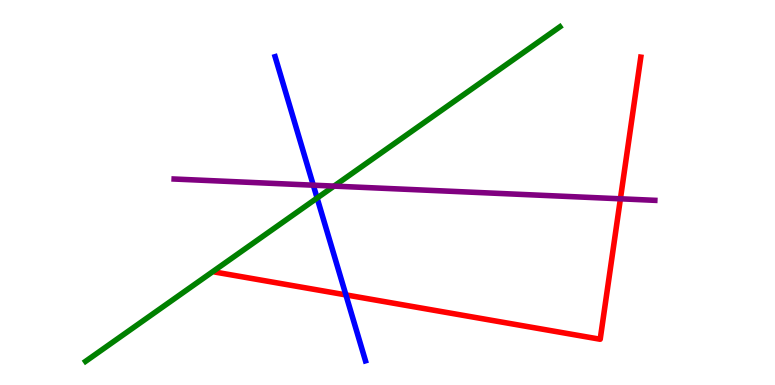[{'lines': ['blue', 'red'], 'intersections': [{'x': 4.46, 'y': 2.34}]}, {'lines': ['green', 'red'], 'intersections': []}, {'lines': ['purple', 'red'], 'intersections': [{'x': 8.01, 'y': 4.84}]}, {'lines': ['blue', 'green'], 'intersections': [{'x': 4.09, 'y': 4.86}]}, {'lines': ['blue', 'purple'], 'intersections': [{'x': 4.04, 'y': 5.19}]}, {'lines': ['green', 'purple'], 'intersections': [{'x': 4.31, 'y': 5.17}]}]